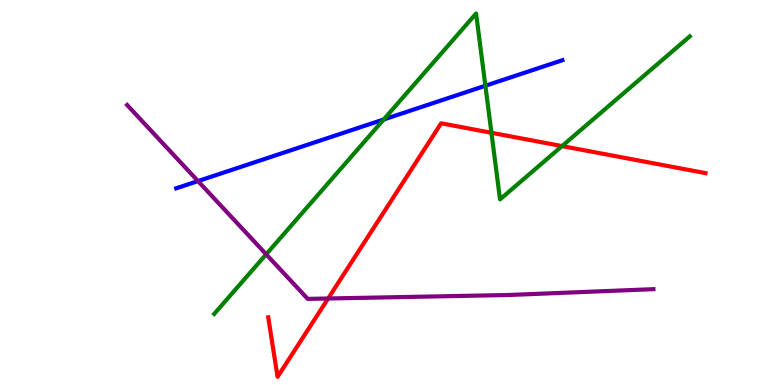[{'lines': ['blue', 'red'], 'intersections': []}, {'lines': ['green', 'red'], 'intersections': [{'x': 6.34, 'y': 6.55}, {'x': 7.25, 'y': 6.21}]}, {'lines': ['purple', 'red'], 'intersections': [{'x': 4.23, 'y': 2.25}]}, {'lines': ['blue', 'green'], 'intersections': [{'x': 4.95, 'y': 6.9}, {'x': 6.26, 'y': 7.77}]}, {'lines': ['blue', 'purple'], 'intersections': [{'x': 2.55, 'y': 5.3}]}, {'lines': ['green', 'purple'], 'intersections': [{'x': 3.43, 'y': 3.39}]}]